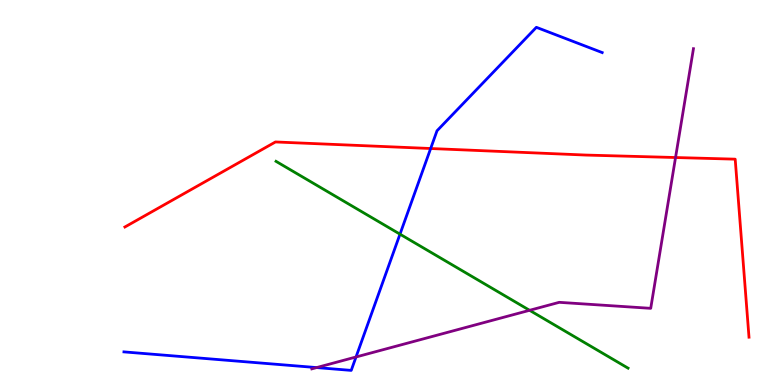[{'lines': ['blue', 'red'], 'intersections': [{'x': 5.56, 'y': 6.14}]}, {'lines': ['green', 'red'], 'intersections': []}, {'lines': ['purple', 'red'], 'intersections': [{'x': 8.72, 'y': 5.91}]}, {'lines': ['blue', 'green'], 'intersections': [{'x': 5.16, 'y': 3.92}]}, {'lines': ['blue', 'purple'], 'intersections': [{'x': 4.09, 'y': 0.453}, {'x': 4.59, 'y': 0.728}]}, {'lines': ['green', 'purple'], 'intersections': [{'x': 6.83, 'y': 1.94}]}]